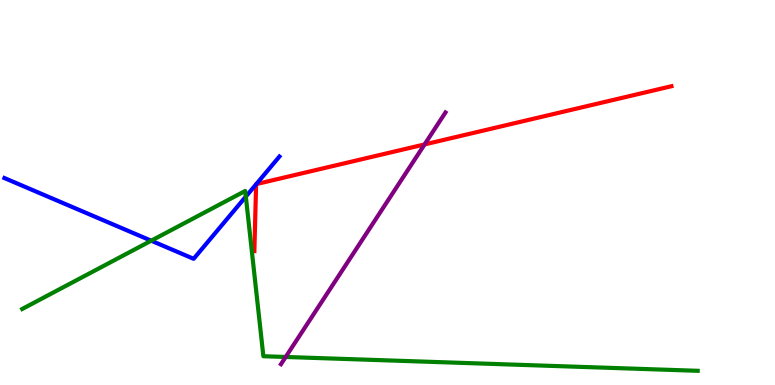[{'lines': ['blue', 'red'], 'intersections': [{'x': 3.3, 'y': 5.21}, {'x': 3.31, 'y': 5.22}]}, {'lines': ['green', 'red'], 'intersections': []}, {'lines': ['purple', 'red'], 'intersections': [{'x': 5.48, 'y': 6.25}]}, {'lines': ['blue', 'green'], 'intersections': [{'x': 1.95, 'y': 3.75}, {'x': 3.17, 'y': 4.89}]}, {'lines': ['blue', 'purple'], 'intersections': []}, {'lines': ['green', 'purple'], 'intersections': [{'x': 3.69, 'y': 0.728}]}]